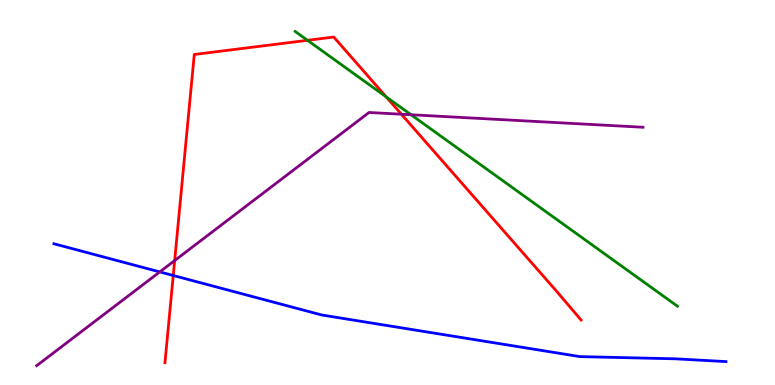[{'lines': ['blue', 'red'], 'intersections': [{'x': 2.24, 'y': 2.84}]}, {'lines': ['green', 'red'], 'intersections': [{'x': 3.97, 'y': 8.95}, {'x': 4.98, 'y': 7.48}]}, {'lines': ['purple', 'red'], 'intersections': [{'x': 2.25, 'y': 3.23}, {'x': 5.18, 'y': 7.03}]}, {'lines': ['blue', 'green'], 'intersections': []}, {'lines': ['blue', 'purple'], 'intersections': [{'x': 2.06, 'y': 2.94}]}, {'lines': ['green', 'purple'], 'intersections': [{'x': 5.3, 'y': 7.02}]}]